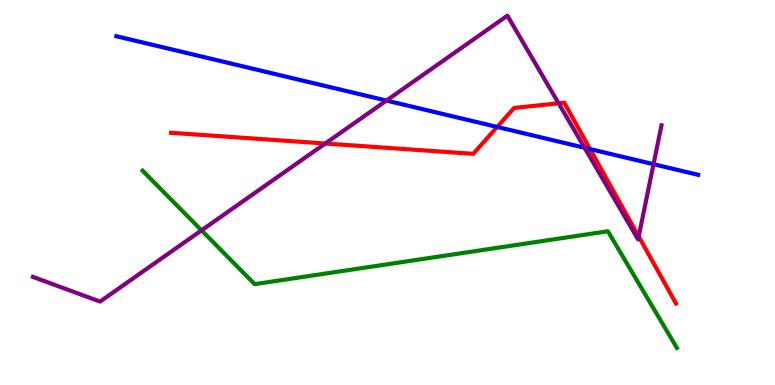[{'lines': ['blue', 'red'], 'intersections': [{'x': 6.42, 'y': 6.7}, {'x': 7.61, 'y': 6.13}]}, {'lines': ['green', 'red'], 'intersections': []}, {'lines': ['purple', 'red'], 'intersections': [{'x': 4.2, 'y': 6.27}, {'x': 7.21, 'y': 7.32}, {'x': 8.24, 'y': 3.86}]}, {'lines': ['blue', 'green'], 'intersections': []}, {'lines': ['blue', 'purple'], 'intersections': [{'x': 4.99, 'y': 7.39}, {'x': 7.54, 'y': 6.16}, {'x': 8.43, 'y': 5.74}]}, {'lines': ['green', 'purple'], 'intersections': [{'x': 2.6, 'y': 4.02}]}]